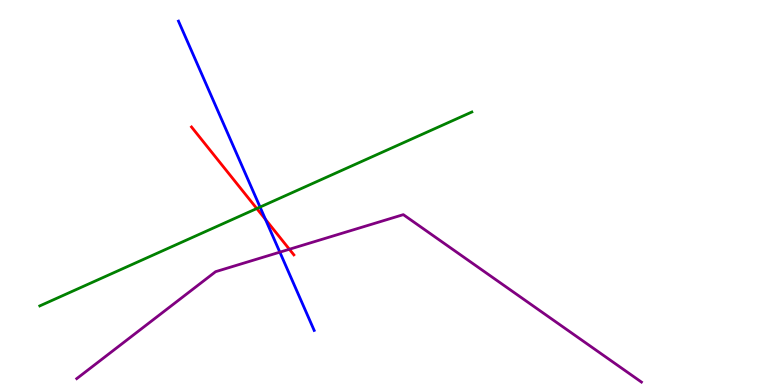[{'lines': ['blue', 'red'], 'intersections': [{'x': 3.43, 'y': 4.3}]}, {'lines': ['green', 'red'], 'intersections': [{'x': 3.31, 'y': 4.58}]}, {'lines': ['purple', 'red'], 'intersections': [{'x': 3.73, 'y': 3.53}]}, {'lines': ['blue', 'green'], 'intersections': [{'x': 3.36, 'y': 4.62}]}, {'lines': ['blue', 'purple'], 'intersections': [{'x': 3.61, 'y': 3.45}]}, {'lines': ['green', 'purple'], 'intersections': []}]